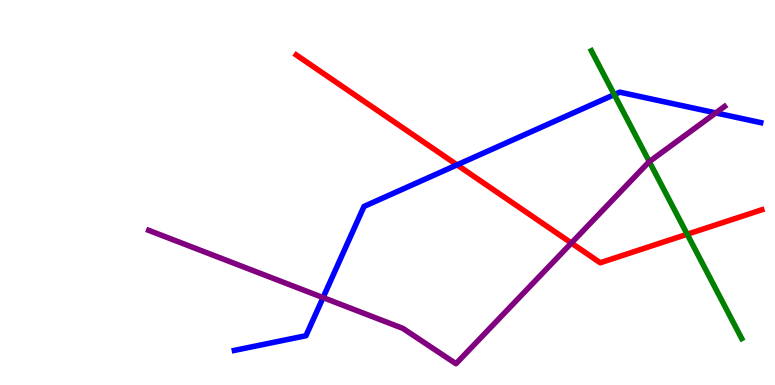[{'lines': ['blue', 'red'], 'intersections': [{'x': 5.9, 'y': 5.72}]}, {'lines': ['green', 'red'], 'intersections': [{'x': 8.87, 'y': 3.92}]}, {'lines': ['purple', 'red'], 'intersections': [{'x': 7.37, 'y': 3.69}]}, {'lines': ['blue', 'green'], 'intersections': [{'x': 7.93, 'y': 7.54}]}, {'lines': ['blue', 'purple'], 'intersections': [{'x': 4.17, 'y': 2.27}, {'x': 9.24, 'y': 7.07}]}, {'lines': ['green', 'purple'], 'intersections': [{'x': 8.38, 'y': 5.8}]}]